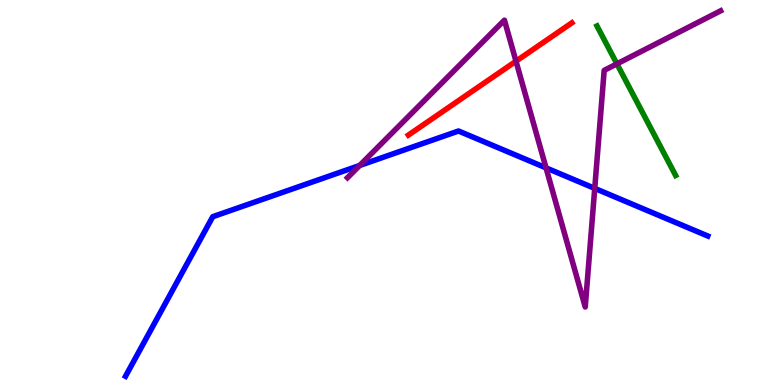[{'lines': ['blue', 'red'], 'intersections': []}, {'lines': ['green', 'red'], 'intersections': []}, {'lines': ['purple', 'red'], 'intersections': [{'x': 6.66, 'y': 8.41}]}, {'lines': ['blue', 'green'], 'intersections': []}, {'lines': ['blue', 'purple'], 'intersections': [{'x': 4.64, 'y': 5.7}, {'x': 7.05, 'y': 5.64}, {'x': 7.67, 'y': 5.11}]}, {'lines': ['green', 'purple'], 'intersections': [{'x': 7.96, 'y': 8.34}]}]